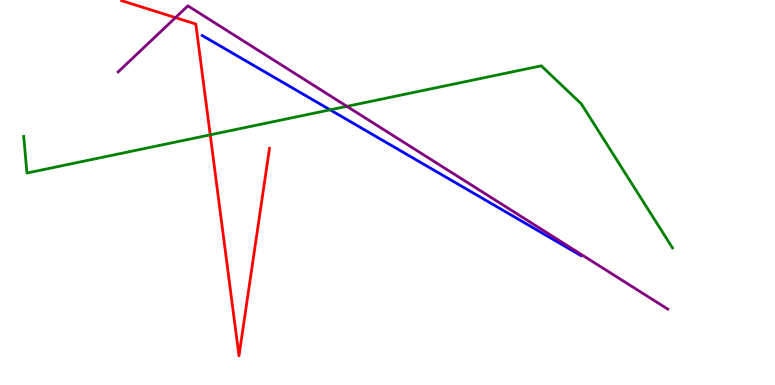[{'lines': ['blue', 'red'], 'intersections': []}, {'lines': ['green', 'red'], 'intersections': [{'x': 2.71, 'y': 6.5}]}, {'lines': ['purple', 'red'], 'intersections': [{'x': 2.26, 'y': 9.54}]}, {'lines': ['blue', 'green'], 'intersections': [{'x': 4.26, 'y': 7.15}]}, {'lines': ['blue', 'purple'], 'intersections': []}, {'lines': ['green', 'purple'], 'intersections': [{'x': 4.48, 'y': 7.24}]}]